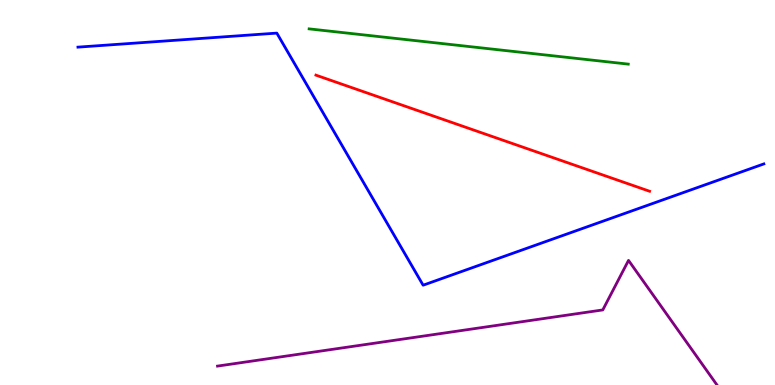[{'lines': ['blue', 'red'], 'intersections': []}, {'lines': ['green', 'red'], 'intersections': []}, {'lines': ['purple', 'red'], 'intersections': []}, {'lines': ['blue', 'green'], 'intersections': []}, {'lines': ['blue', 'purple'], 'intersections': []}, {'lines': ['green', 'purple'], 'intersections': []}]